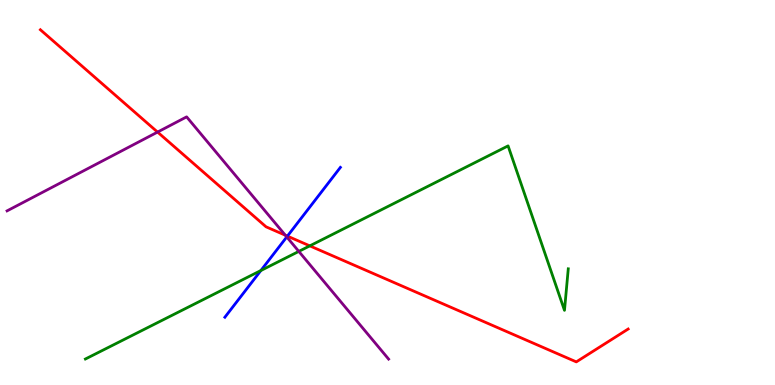[{'lines': ['blue', 'red'], 'intersections': [{'x': 3.71, 'y': 3.87}]}, {'lines': ['green', 'red'], 'intersections': [{'x': 4.0, 'y': 3.61}]}, {'lines': ['purple', 'red'], 'intersections': [{'x': 2.03, 'y': 6.57}, {'x': 3.68, 'y': 3.89}]}, {'lines': ['blue', 'green'], 'intersections': [{'x': 3.37, 'y': 2.97}]}, {'lines': ['blue', 'purple'], 'intersections': [{'x': 3.7, 'y': 3.85}]}, {'lines': ['green', 'purple'], 'intersections': [{'x': 3.86, 'y': 3.47}]}]